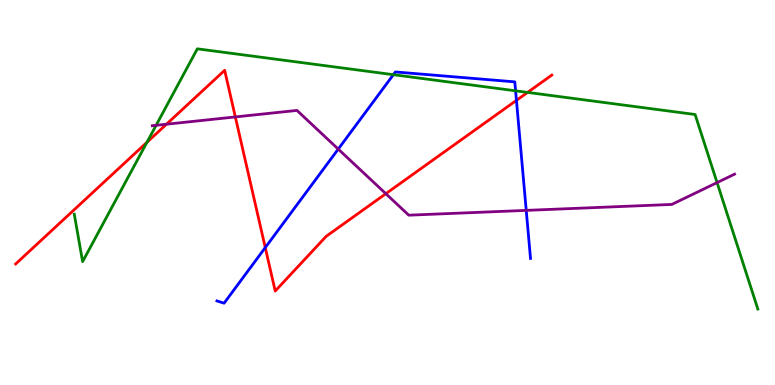[{'lines': ['blue', 'red'], 'intersections': [{'x': 3.42, 'y': 3.57}, {'x': 6.66, 'y': 7.39}]}, {'lines': ['green', 'red'], 'intersections': [{'x': 1.9, 'y': 6.3}, {'x': 6.81, 'y': 7.6}]}, {'lines': ['purple', 'red'], 'intersections': [{'x': 2.15, 'y': 6.77}, {'x': 3.04, 'y': 6.96}, {'x': 4.98, 'y': 4.97}]}, {'lines': ['blue', 'green'], 'intersections': [{'x': 5.08, 'y': 8.06}, {'x': 6.65, 'y': 7.64}]}, {'lines': ['blue', 'purple'], 'intersections': [{'x': 4.36, 'y': 6.13}, {'x': 6.79, 'y': 4.54}]}, {'lines': ['green', 'purple'], 'intersections': [{'x': 2.01, 'y': 6.75}, {'x': 9.25, 'y': 5.26}]}]